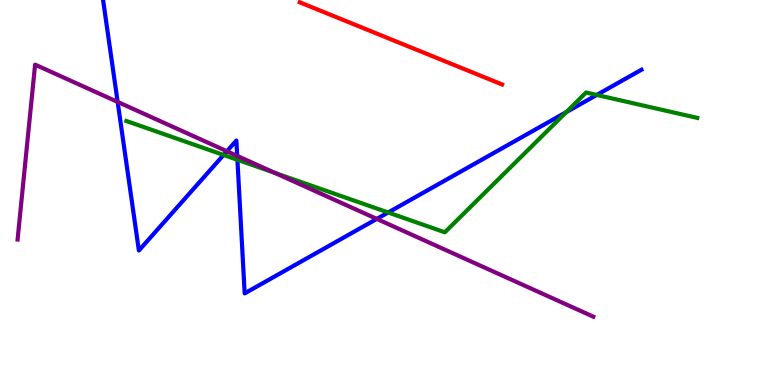[{'lines': ['blue', 'red'], 'intersections': []}, {'lines': ['green', 'red'], 'intersections': []}, {'lines': ['purple', 'red'], 'intersections': []}, {'lines': ['blue', 'green'], 'intersections': [{'x': 2.89, 'y': 5.97}, {'x': 3.06, 'y': 5.85}, {'x': 5.01, 'y': 4.48}, {'x': 7.31, 'y': 7.09}, {'x': 7.7, 'y': 7.53}]}, {'lines': ['blue', 'purple'], 'intersections': [{'x': 1.52, 'y': 7.35}, {'x': 2.93, 'y': 6.07}, {'x': 3.06, 'y': 5.95}, {'x': 4.86, 'y': 4.31}]}, {'lines': ['green', 'purple'], 'intersections': [{'x': 3.55, 'y': 5.51}]}]